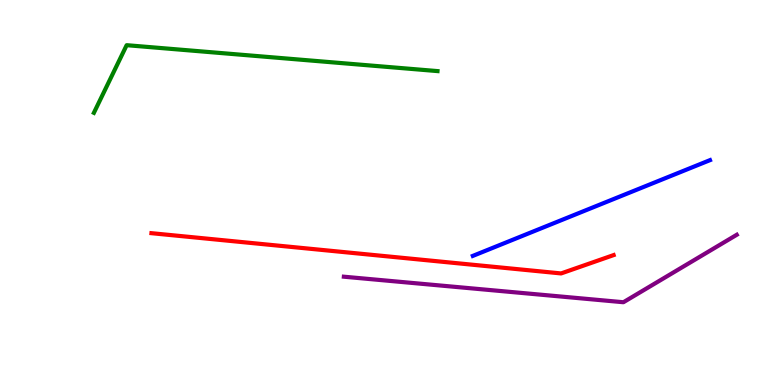[{'lines': ['blue', 'red'], 'intersections': []}, {'lines': ['green', 'red'], 'intersections': []}, {'lines': ['purple', 'red'], 'intersections': []}, {'lines': ['blue', 'green'], 'intersections': []}, {'lines': ['blue', 'purple'], 'intersections': []}, {'lines': ['green', 'purple'], 'intersections': []}]